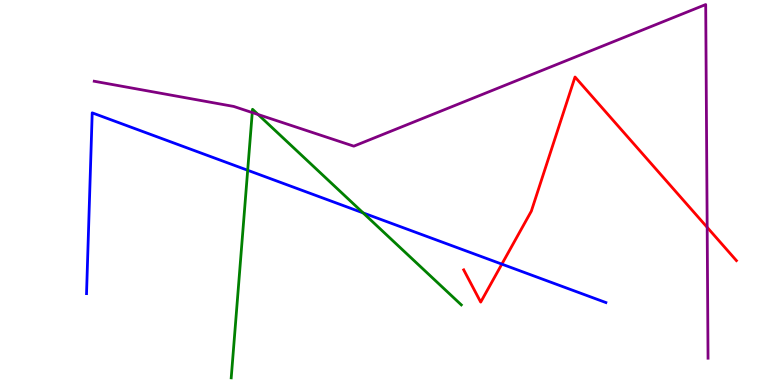[{'lines': ['blue', 'red'], 'intersections': [{'x': 6.48, 'y': 3.14}]}, {'lines': ['green', 'red'], 'intersections': []}, {'lines': ['purple', 'red'], 'intersections': [{'x': 9.12, 'y': 4.1}]}, {'lines': ['blue', 'green'], 'intersections': [{'x': 3.2, 'y': 5.58}, {'x': 4.69, 'y': 4.47}]}, {'lines': ['blue', 'purple'], 'intersections': []}, {'lines': ['green', 'purple'], 'intersections': [{'x': 3.25, 'y': 7.08}, {'x': 3.33, 'y': 7.03}]}]